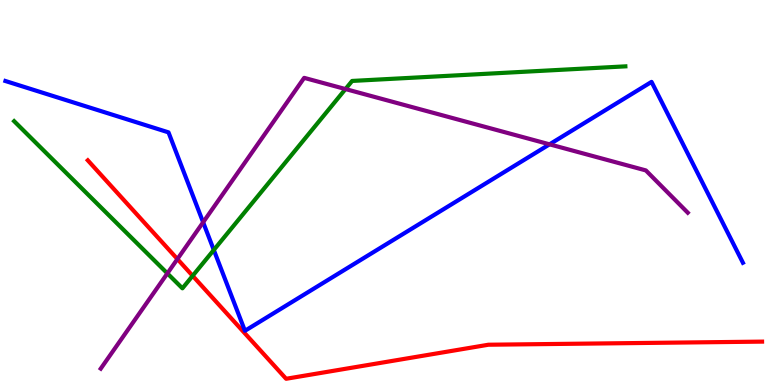[{'lines': ['blue', 'red'], 'intersections': []}, {'lines': ['green', 'red'], 'intersections': [{'x': 2.49, 'y': 2.84}]}, {'lines': ['purple', 'red'], 'intersections': [{'x': 2.29, 'y': 3.27}]}, {'lines': ['blue', 'green'], 'intersections': [{'x': 2.76, 'y': 3.51}]}, {'lines': ['blue', 'purple'], 'intersections': [{'x': 2.62, 'y': 4.23}, {'x': 7.09, 'y': 6.25}]}, {'lines': ['green', 'purple'], 'intersections': [{'x': 2.16, 'y': 2.9}, {'x': 4.46, 'y': 7.69}]}]